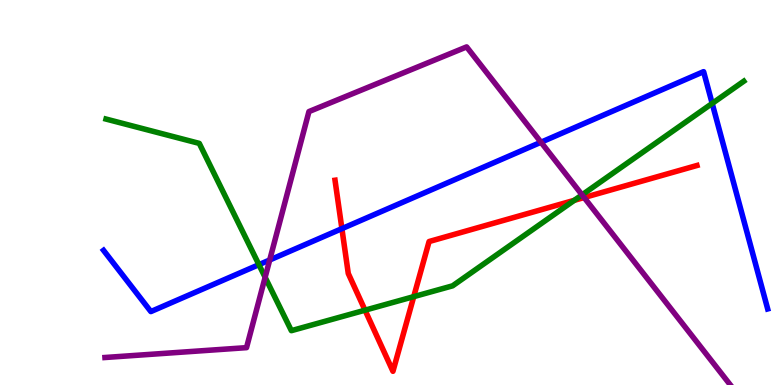[{'lines': ['blue', 'red'], 'intersections': [{'x': 4.41, 'y': 4.06}]}, {'lines': ['green', 'red'], 'intersections': [{'x': 4.71, 'y': 1.94}, {'x': 5.34, 'y': 2.3}, {'x': 7.41, 'y': 4.8}]}, {'lines': ['purple', 'red'], 'intersections': [{'x': 7.54, 'y': 4.87}]}, {'lines': ['blue', 'green'], 'intersections': [{'x': 3.34, 'y': 3.13}, {'x': 9.19, 'y': 7.31}]}, {'lines': ['blue', 'purple'], 'intersections': [{'x': 3.48, 'y': 3.25}, {'x': 6.98, 'y': 6.31}]}, {'lines': ['green', 'purple'], 'intersections': [{'x': 3.42, 'y': 2.8}, {'x': 7.51, 'y': 4.94}]}]